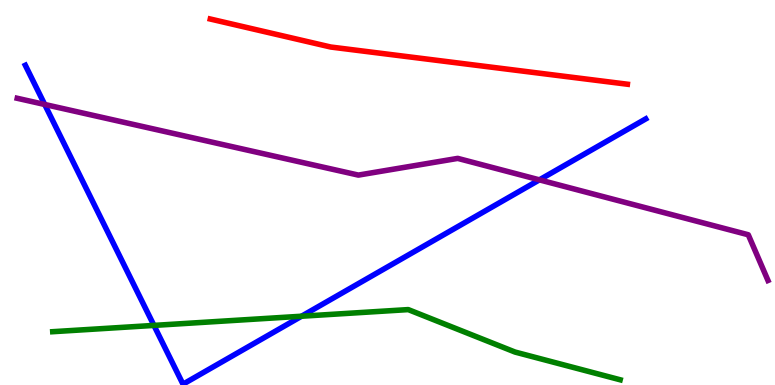[{'lines': ['blue', 'red'], 'intersections': []}, {'lines': ['green', 'red'], 'intersections': []}, {'lines': ['purple', 'red'], 'intersections': []}, {'lines': ['blue', 'green'], 'intersections': [{'x': 1.99, 'y': 1.55}, {'x': 3.89, 'y': 1.79}]}, {'lines': ['blue', 'purple'], 'intersections': [{'x': 0.577, 'y': 7.29}, {'x': 6.96, 'y': 5.33}]}, {'lines': ['green', 'purple'], 'intersections': []}]